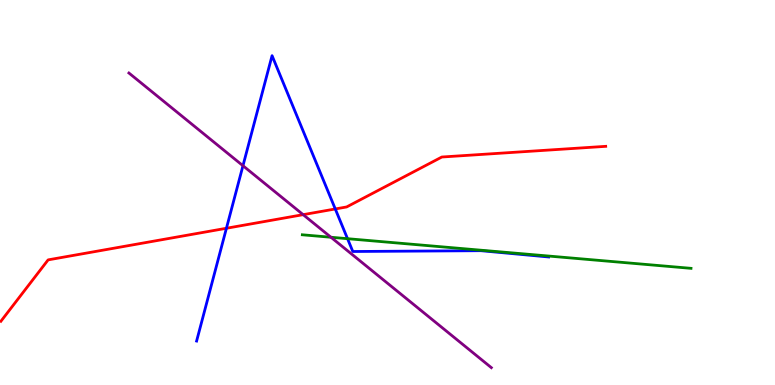[{'lines': ['blue', 'red'], 'intersections': [{'x': 2.92, 'y': 4.07}, {'x': 4.33, 'y': 4.57}]}, {'lines': ['green', 'red'], 'intersections': []}, {'lines': ['purple', 'red'], 'intersections': [{'x': 3.91, 'y': 4.42}]}, {'lines': ['blue', 'green'], 'intersections': [{'x': 4.48, 'y': 3.8}]}, {'lines': ['blue', 'purple'], 'intersections': [{'x': 3.14, 'y': 5.7}]}, {'lines': ['green', 'purple'], 'intersections': [{'x': 4.27, 'y': 3.84}]}]